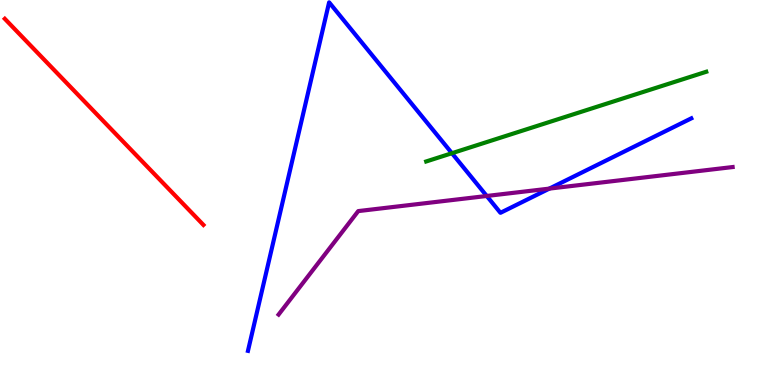[{'lines': ['blue', 'red'], 'intersections': []}, {'lines': ['green', 'red'], 'intersections': []}, {'lines': ['purple', 'red'], 'intersections': []}, {'lines': ['blue', 'green'], 'intersections': [{'x': 5.83, 'y': 6.02}]}, {'lines': ['blue', 'purple'], 'intersections': [{'x': 6.28, 'y': 4.91}, {'x': 7.09, 'y': 5.1}]}, {'lines': ['green', 'purple'], 'intersections': []}]